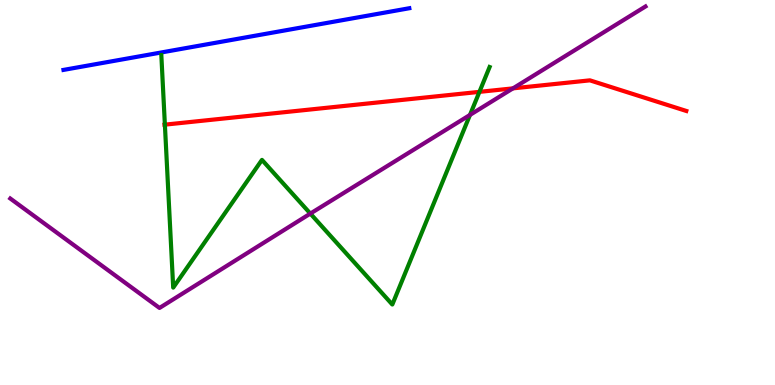[{'lines': ['blue', 'red'], 'intersections': []}, {'lines': ['green', 'red'], 'intersections': [{'x': 2.13, 'y': 6.76}, {'x': 6.19, 'y': 7.61}]}, {'lines': ['purple', 'red'], 'intersections': [{'x': 6.62, 'y': 7.7}]}, {'lines': ['blue', 'green'], 'intersections': []}, {'lines': ['blue', 'purple'], 'intersections': []}, {'lines': ['green', 'purple'], 'intersections': [{'x': 4.0, 'y': 4.45}, {'x': 6.06, 'y': 7.01}]}]